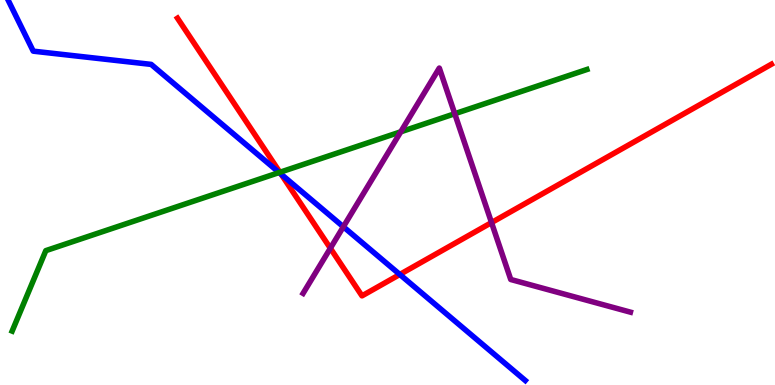[{'lines': ['blue', 'red'], 'intersections': [{'x': 3.63, 'y': 5.47}, {'x': 5.16, 'y': 2.87}]}, {'lines': ['green', 'red'], 'intersections': [{'x': 3.61, 'y': 5.53}]}, {'lines': ['purple', 'red'], 'intersections': [{'x': 4.26, 'y': 3.55}, {'x': 6.34, 'y': 4.22}]}, {'lines': ['blue', 'green'], 'intersections': [{'x': 3.6, 'y': 5.52}]}, {'lines': ['blue', 'purple'], 'intersections': [{'x': 4.43, 'y': 4.11}]}, {'lines': ['green', 'purple'], 'intersections': [{'x': 5.17, 'y': 6.58}, {'x': 5.87, 'y': 7.05}]}]